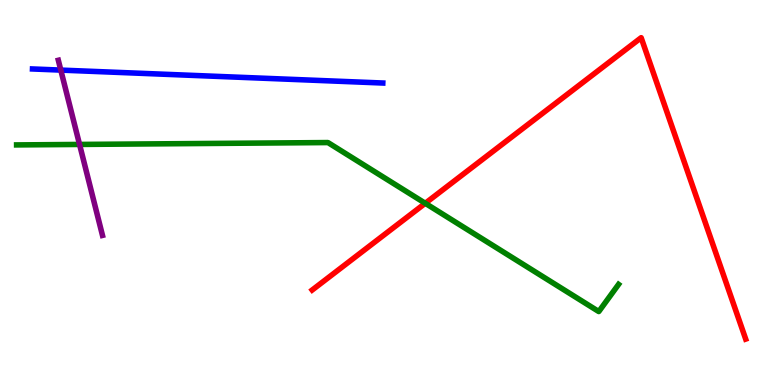[{'lines': ['blue', 'red'], 'intersections': []}, {'lines': ['green', 'red'], 'intersections': [{'x': 5.49, 'y': 4.72}]}, {'lines': ['purple', 'red'], 'intersections': []}, {'lines': ['blue', 'green'], 'intersections': []}, {'lines': ['blue', 'purple'], 'intersections': [{'x': 0.785, 'y': 8.18}]}, {'lines': ['green', 'purple'], 'intersections': [{'x': 1.03, 'y': 6.25}]}]